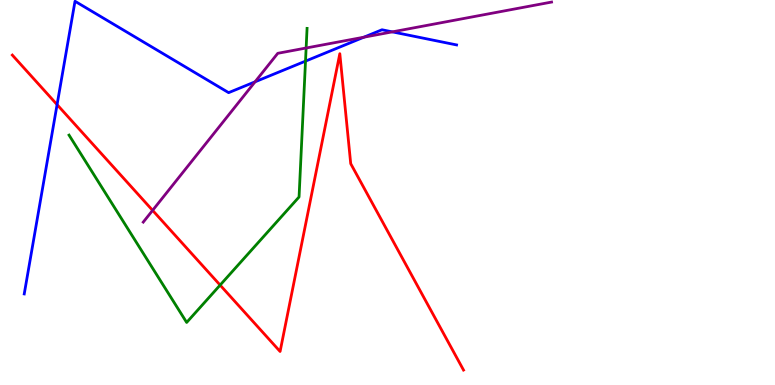[{'lines': ['blue', 'red'], 'intersections': [{'x': 0.737, 'y': 7.28}]}, {'lines': ['green', 'red'], 'intersections': [{'x': 2.84, 'y': 2.59}]}, {'lines': ['purple', 'red'], 'intersections': [{'x': 1.97, 'y': 4.54}]}, {'lines': ['blue', 'green'], 'intersections': [{'x': 3.94, 'y': 8.41}]}, {'lines': ['blue', 'purple'], 'intersections': [{'x': 3.29, 'y': 7.87}, {'x': 4.7, 'y': 9.03}, {'x': 5.06, 'y': 9.17}]}, {'lines': ['green', 'purple'], 'intersections': [{'x': 3.95, 'y': 8.75}]}]